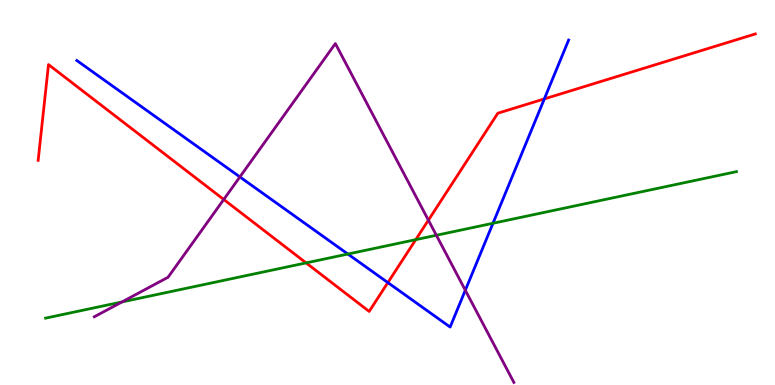[{'lines': ['blue', 'red'], 'intersections': [{'x': 5.0, 'y': 2.66}, {'x': 7.02, 'y': 7.43}]}, {'lines': ['green', 'red'], 'intersections': [{'x': 3.95, 'y': 3.17}, {'x': 5.36, 'y': 3.78}]}, {'lines': ['purple', 'red'], 'intersections': [{'x': 2.89, 'y': 4.82}, {'x': 5.53, 'y': 4.28}]}, {'lines': ['blue', 'green'], 'intersections': [{'x': 4.49, 'y': 3.4}, {'x': 6.36, 'y': 4.2}]}, {'lines': ['blue', 'purple'], 'intersections': [{'x': 3.1, 'y': 5.4}, {'x': 6.0, 'y': 2.46}]}, {'lines': ['green', 'purple'], 'intersections': [{'x': 1.57, 'y': 2.16}, {'x': 5.63, 'y': 3.89}]}]